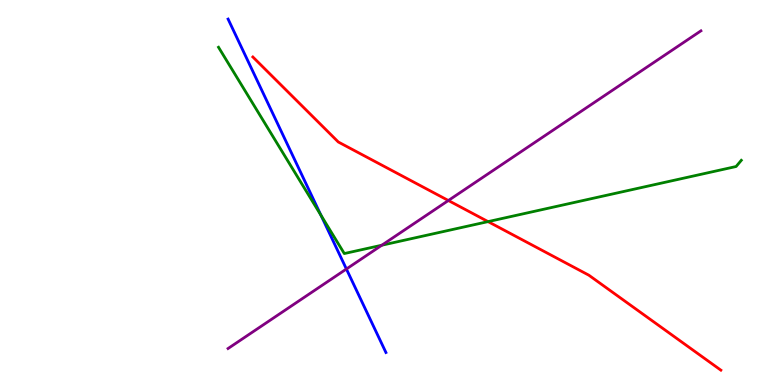[{'lines': ['blue', 'red'], 'intersections': []}, {'lines': ['green', 'red'], 'intersections': [{'x': 6.3, 'y': 4.24}]}, {'lines': ['purple', 'red'], 'intersections': [{'x': 5.79, 'y': 4.79}]}, {'lines': ['blue', 'green'], 'intersections': [{'x': 4.14, 'y': 4.41}]}, {'lines': ['blue', 'purple'], 'intersections': [{'x': 4.47, 'y': 3.01}]}, {'lines': ['green', 'purple'], 'intersections': [{'x': 4.93, 'y': 3.63}]}]